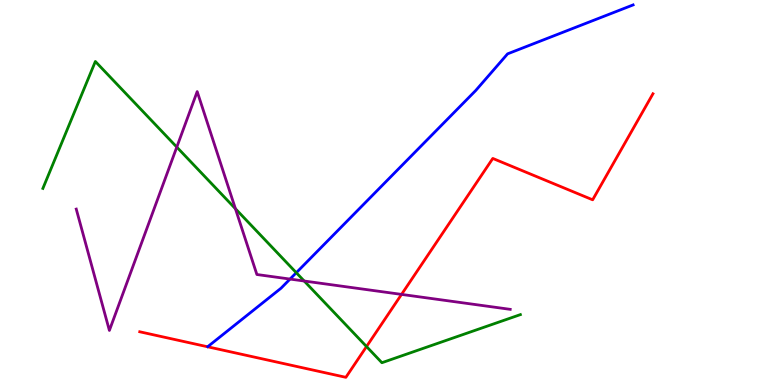[{'lines': ['blue', 'red'], 'intersections': []}, {'lines': ['green', 'red'], 'intersections': [{'x': 4.73, 'y': 0.999}]}, {'lines': ['purple', 'red'], 'intersections': [{'x': 5.18, 'y': 2.35}]}, {'lines': ['blue', 'green'], 'intersections': [{'x': 3.82, 'y': 2.92}]}, {'lines': ['blue', 'purple'], 'intersections': [{'x': 3.74, 'y': 2.75}]}, {'lines': ['green', 'purple'], 'intersections': [{'x': 2.28, 'y': 6.18}, {'x': 3.04, 'y': 4.58}, {'x': 3.93, 'y': 2.7}]}]